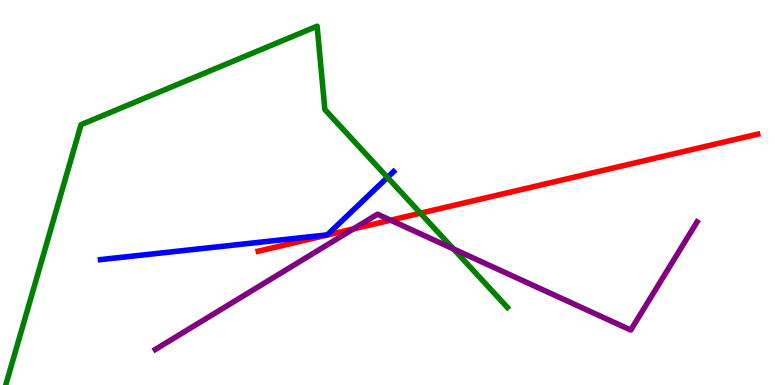[{'lines': ['blue', 'red'], 'intersections': []}, {'lines': ['green', 'red'], 'intersections': [{'x': 5.43, 'y': 4.46}]}, {'lines': ['purple', 'red'], 'intersections': [{'x': 4.56, 'y': 4.05}, {'x': 5.04, 'y': 4.28}]}, {'lines': ['blue', 'green'], 'intersections': [{'x': 5.0, 'y': 5.39}]}, {'lines': ['blue', 'purple'], 'intersections': []}, {'lines': ['green', 'purple'], 'intersections': [{'x': 5.85, 'y': 3.53}]}]